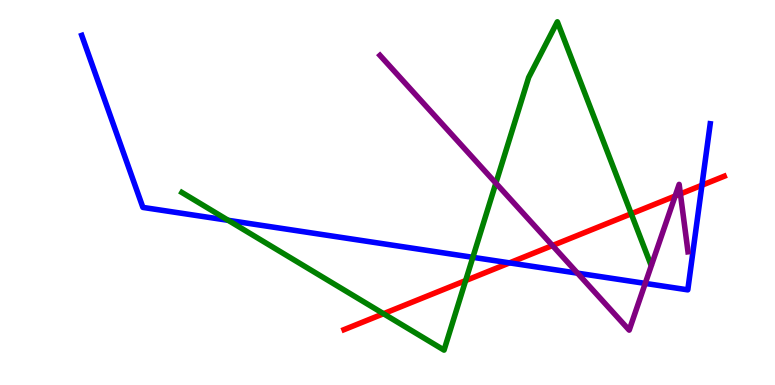[{'lines': ['blue', 'red'], 'intersections': [{'x': 6.57, 'y': 3.17}, {'x': 9.06, 'y': 5.19}]}, {'lines': ['green', 'red'], 'intersections': [{'x': 4.95, 'y': 1.85}, {'x': 6.01, 'y': 2.71}, {'x': 8.15, 'y': 4.45}]}, {'lines': ['purple', 'red'], 'intersections': [{'x': 7.13, 'y': 3.62}, {'x': 8.71, 'y': 4.91}, {'x': 8.78, 'y': 4.96}]}, {'lines': ['blue', 'green'], 'intersections': [{'x': 2.94, 'y': 4.28}, {'x': 6.1, 'y': 3.32}]}, {'lines': ['blue', 'purple'], 'intersections': [{'x': 7.45, 'y': 2.9}, {'x': 8.33, 'y': 2.64}]}, {'lines': ['green', 'purple'], 'intersections': [{'x': 6.4, 'y': 5.24}]}]